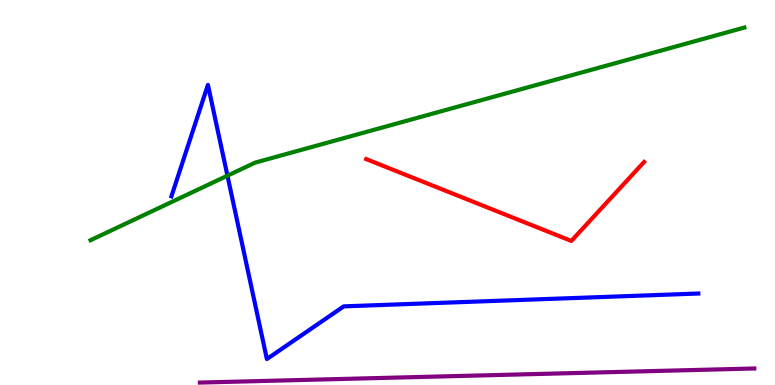[{'lines': ['blue', 'red'], 'intersections': []}, {'lines': ['green', 'red'], 'intersections': []}, {'lines': ['purple', 'red'], 'intersections': []}, {'lines': ['blue', 'green'], 'intersections': [{'x': 2.93, 'y': 5.44}]}, {'lines': ['blue', 'purple'], 'intersections': []}, {'lines': ['green', 'purple'], 'intersections': []}]